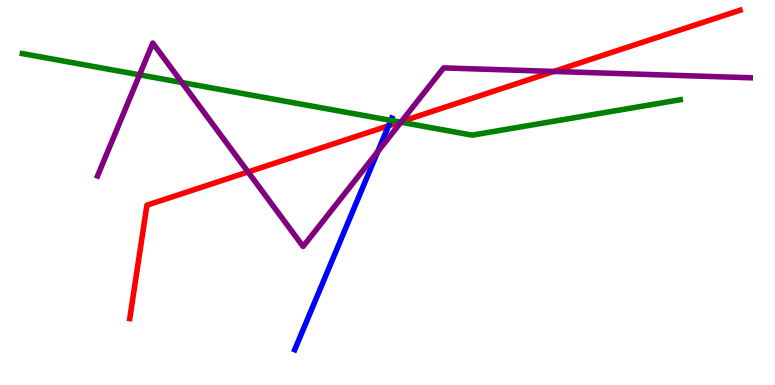[{'lines': ['blue', 'red'], 'intersections': [{'x': 5.01, 'y': 6.73}]}, {'lines': ['green', 'red'], 'intersections': [{'x': 5.16, 'y': 6.83}]}, {'lines': ['purple', 'red'], 'intersections': [{'x': 3.2, 'y': 5.53}, {'x': 5.18, 'y': 6.84}, {'x': 7.15, 'y': 8.14}]}, {'lines': ['blue', 'green'], 'intersections': [{'x': 5.04, 'y': 6.87}]}, {'lines': ['blue', 'purple'], 'intersections': [{'x': 4.87, 'y': 6.06}]}, {'lines': ['green', 'purple'], 'intersections': [{'x': 1.8, 'y': 8.06}, {'x': 2.35, 'y': 7.86}, {'x': 5.17, 'y': 6.83}]}]